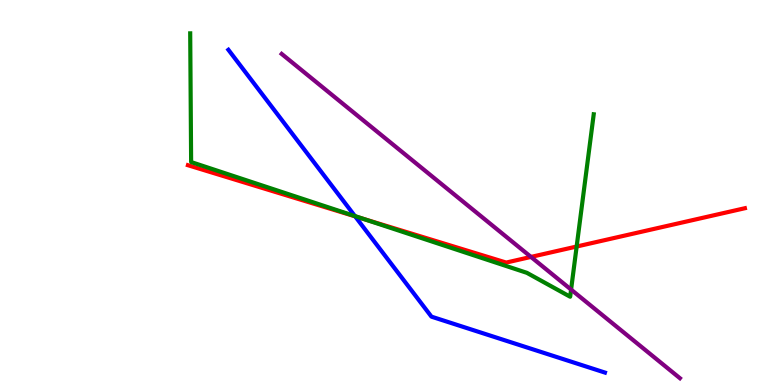[{'lines': ['blue', 'red'], 'intersections': [{'x': 4.58, 'y': 4.38}]}, {'lines': ['green', 'red'], 'intersections': [{'x': 4.68, 'y': 4.32}, {'x': 7.44, 'y': 3.6}]}, {'lines': ['purple', 'red'], 'intersections': [{'x': 6.85, 'y': 3.33}]}, {'lines': ['blue', 'green'], 'intersections': [{'x': 4.58, 'y': 4.39}]}, {'lines': ['blue', 'purple'], 'intersections': []}, {'lines': ['green', 'purple'], 'intersections': [{'x': 7.37, 'y': 2.48}]}]